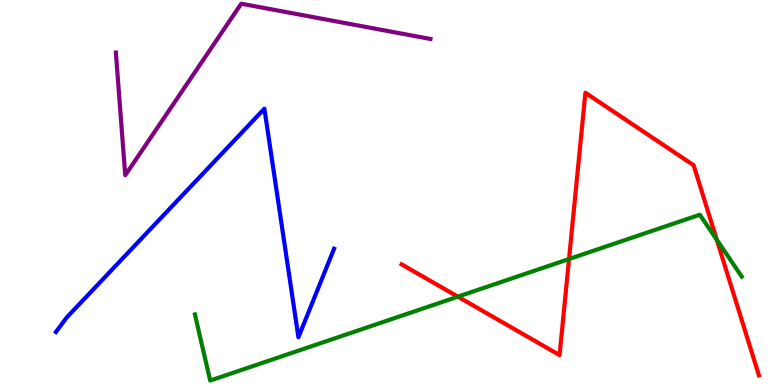[{'lines': ['blue', 'red'], 'intersections': []}, {'lines': ['green', 'red'], 'intersections': [{'x': 5.91, 'y': 2.29}, {'x': 7.34, 'y': 3.27}, {'x': 9.25, 'y': 3.77}]}, {'lines': ['purple', 'red'], 'intersections': []}, {'lines': ['blue', 'green'], 'intersections': []}, {'lines': ['blue', 'purple'], 'intersections': []}, {'lines': ['green', 'purple'], 'intersections': []}]